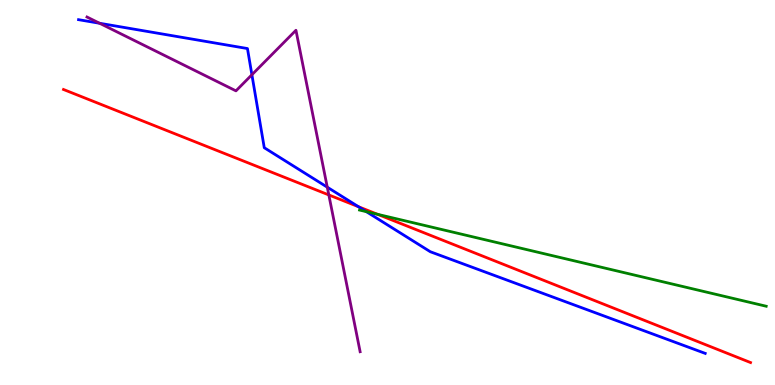[{'lines': ['blue', 'red'], 'intersections': [{'x': 4.63, 'y': 4.63}]}, {'lines': ['green', 'red'], 'intersections': [{'x': 4.87, 'y': 4.43}]}, {'lines': ['purple', 'red'], 'intersections': [{'x': 4.24, 'y': 4.94}]}, {'lines': ['blue', 'green'], 'intersections': [{'x': 4.73, 'y': 4.5}]}, {'lines': ['blue', 'purple'], 'intersections': [{'x': 1.29, 'y': 9.4}, {'x': 3.25, 'y': 8.06}, {'x': 4.22, 'y': 5.14}]}, {'lines': ['green', 'purple'], 'intersections': []}]